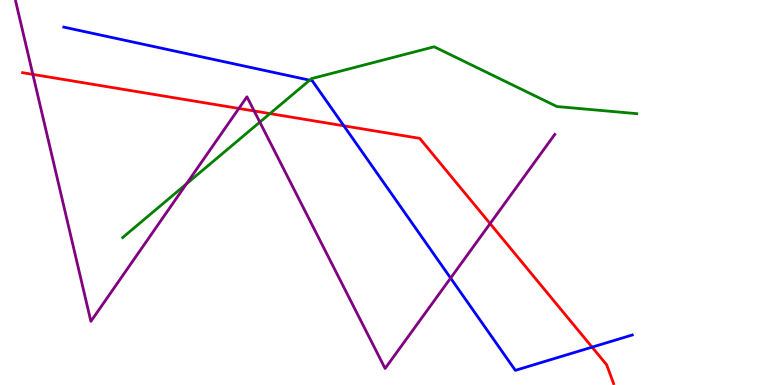[{'lines': ['blue', 'red'], 'intersections': [{'x': 4.44, 'y': 6.73}, {'x': 7.64, 'y': 0.983}]}, {'lines': ['green', 'red'], 'intersections': [{'x': 3.48, 'y': 7.05}]}, {'lines': ['purple', 'red'], 'intersections': [{'x': 0.424, 'y': 8.07}, {'x': 3.08, 'y': 7.18}, {'x': 3.28, 'y': 7.12}, {'x': 6.32, 'y': 4.19}]}, {'lines': ['blue', 'green'], 'intersections': [{'x': 4.0, 'y': 7.92}]}, {'lines': ['blue', 'purple'], 'intersections': [{'x': 5.81, 'y': 2.78}]}, {'lines': ['green', 'purple'], 'intersections': [{'x': 2.41, 'y': 5.22}, {'x': 3.35, 'y': 6.83}]}]